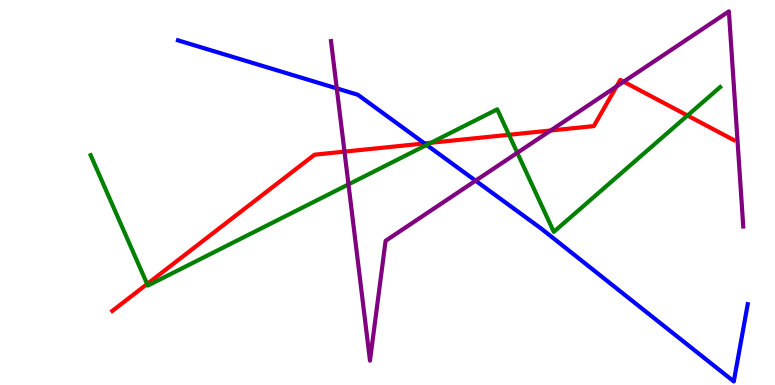[{'lines': ['blue', 'red'], 'intersections': [{'x': 5.48, 'y': 6.27}]}, {'lines': ['green', 'red'], 'intersections': [{'x': 1.9, 'y': 2.62}, {'x': 5.56, 'y': 6.29}, {'x': 6.57, 'y': 6.5}, {'x': 8.87, 'y': 7.0}]}, {'lines': ['purple', 'red'], 'intersections': [{'x': 4.44, 'y': 6.06}, {'x': 7.11, 'y': 6.61}, {'x': 7.95, 'y': 7.75}, {'x': 8.05, 'y': 7.88}]}, {'lines': ['blue', 'green'], 'intersections': [{'x': 5.5, 'y': 6.23}]}, {'lines': ['blue', 'purple'], 'intersections': [{'x': 4.35, 'y': 7.7}, {'x': 6.14, 'y': 5.31}]}, {'lines': ['green', 'purple'], 'intersections': [{'x': 4.5, 'y': 5.21}, {'x': 6.67, 'y': 6.03}]}]